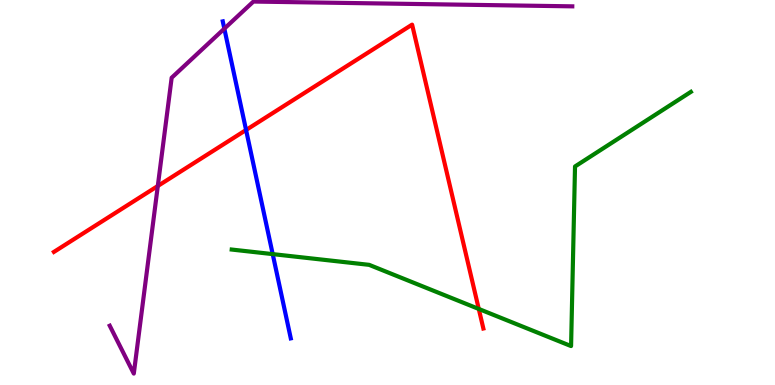[{'lines': ['blue', 'red'], 'intersections': [{'x': 3.18, 'y': 6.62}]}, {'lines': ['green', 'red'], 'intersections': [{'x': 6.18, 'y': 1.98}]}, {'lines': ['purple', 'red'], 'intersections': [{'x': 2.04, 'y': 5.17}]}, {'lines': ['blue', 'green'], 'intersections': [{'x': 3.52, 'y': 3.4}]}, {'lines': ['blue', 'purple'], 'intersections': [{'x': 2.89, 'y': 9.26}]}, {'lines': ['green', 'purple'], 'intersections': []}]